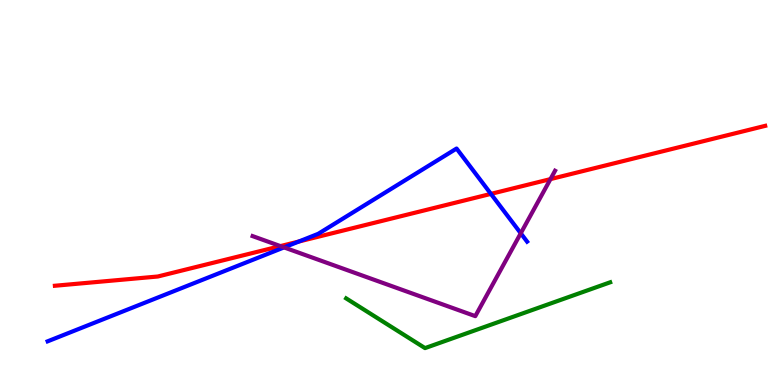[{'lines': ['blue', 'red'], 'intersections': [{'x': 3.86, 'y': 3.73}, {'x': 6.33, 'y': 4.96}]}, {'lines': ['green', 'red'], 'intersections': []}, {'lines': ['purple', 'red'], 'intersections': [{'x': 3.62, 'y': 3.61}, {'x': 7.1, 'y': 5.35}]}, {'lines': ['blue', 'green'], 'intersections': []}, {'lines': ['blue', 'purple'], 'intersections': [{'x': 3.67, 'y': 3.57}, {'x': 6.72, 'y': 3.94}]}, {'lines': ['green', 'purple'], 'intersections': []}]